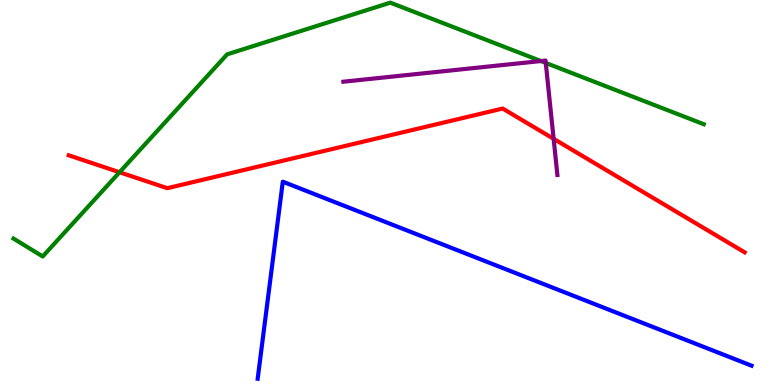[{'lines': ['blue', 'red'], 'intersections': []}, {'lines': ['green', 'red'], 'intersections': [{'x': 1.54, 'y': 5.53}]}, {'lines': ['purple', 'red'], 'intersections': [{'x': 7.14, 'y': 6.39}]}, {'lines': ['blue', 'green'], 'intersections': []}, {'lines': ['blue', 'purple'], 'intersections': []}, {'lines': ['green', 'purple'], 'intersections': [{'x': 6.98, 'y': 8.41}, {'x': 7.04, 'y': 8.37}]}]